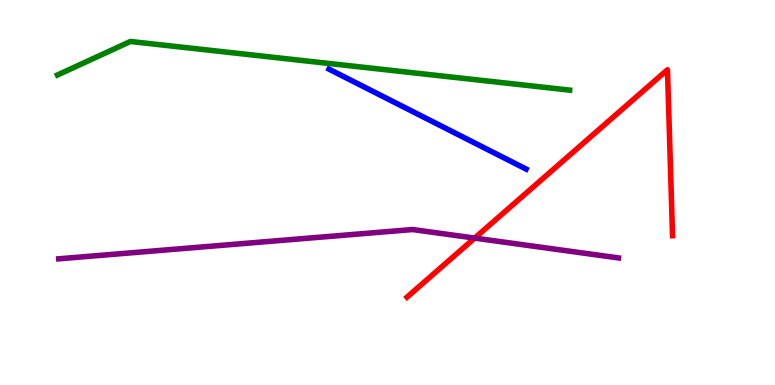[{'lines': ['blue', 'red'], 'intersections': []}, {'lines': ['green', 'red'], 'intersections': []}, {'lines': ['purple', 'red'], 'intersections': [{'x': 6.12, 'y': 3.82}]}, {'lines': ['blue', 'green'], 'intersections': []}, {'lines': ['blue', 'purple'], 'intersections': []}, {'lines': ['green', 'purple'], 'intersections': []}]